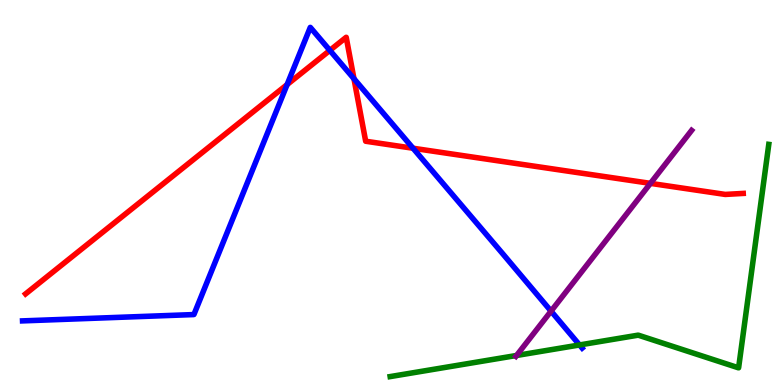[{'lines': ['blue', 'red'], 'intersections': [{'x': 3.7, 'y': 7.8}, {'x': 4.26, 'y': 8.69}, {'x': 4.57, 'y': 7.95}, {'x': 5.33, 'y': 6.15}]}, {'lines': ['green', 'red'], 'intersections': []}, {'lines': ['purple', 'red'], 'intersections': [{'x': 8.39, 'y': 5.24}]}, {'lines': ['blue', 'green'], 'intersections': [{'x': 7.48, 'y': 1.04}]}, {'lines': ['blue', 'purple'], 'intersections': [{'x': 7.11, 'y': 1.92}]}, {'lines': ['green', 'purple'], 'intersections': [{'x': 6.67, 'y': 0.767}]}]